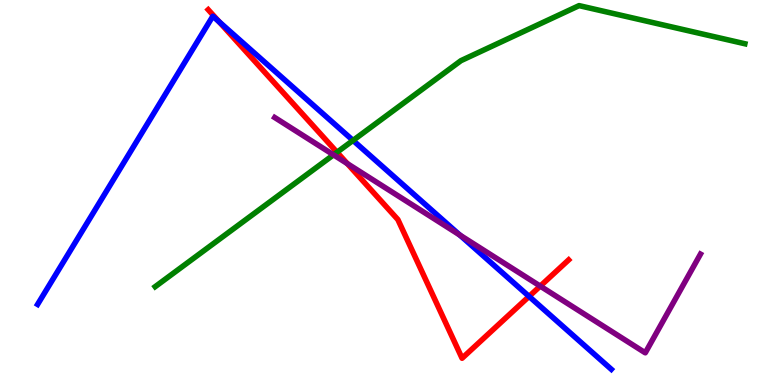[{'lines': ['blue', 'red'], 'intersections': [{'x': 2.83, 'y': 9.44}, {'x': 6.83, 'y': 2.3}]}, {'lines': ['green', 'red'], 'intersections': [{'x': 4.35, 'y': 6.05}]}, {'lines': ['purple', 'red'], 'intersections': [{'x': 4.48, 'y': 5.75}, {'x': 6.97, 'y': 2.57}]}, {'lines': ['blue', 'green'], 'intersections': [{'x': 4.56, 'y': 6.35}]}, {'lines': ['blue', 'purple'], 'intersections': [{'x': 5.93, 'y': 3.89}]}, {'lines': ['green', 'purple'], 'intersections': [{'x': 4.3, 'y': 5.98}]}]